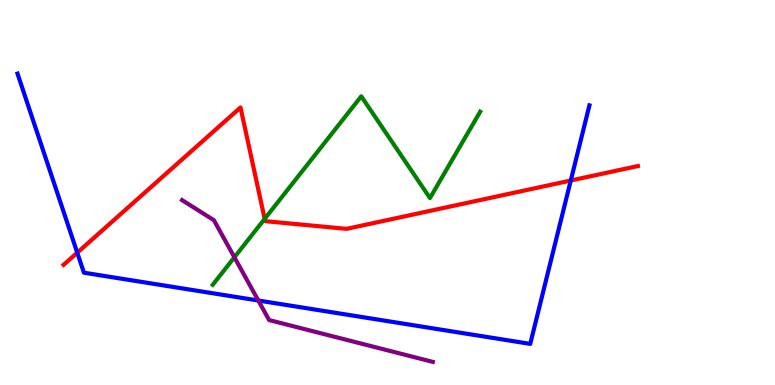[{'lines': ['blue', 'red'], 'intersections': [{'x': 0.997, 'y': 3.44}, {'x': 7.36, 'y': 5.31}]}, {'lines': ['green', 'red'], 'intersections': [{'x': 3.42, 'y': 4.31}]}, {'lines': ['purple', 'red'], 'intersections': []}, {'lines': ['blue', 'green'], 'intersections': []}, {'lines': ['blue', 'purple'], 'intersections': [{'x': 3.33, 'y': 2.19}]}, {'lines': ['green', 'purple'], 'intersections': [{'x': 3.02, 'y': 3.32}]}]